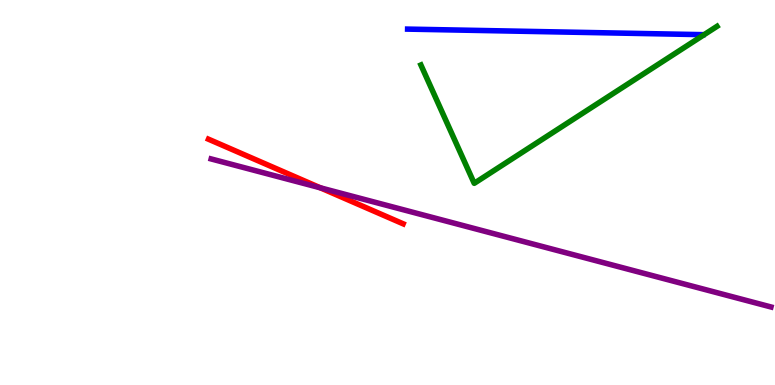[{'lines': ['blue', 'red'], 'intersections': []}, {'lines': ['green', 'red'], 'intersections': []}, {'lines': ['purple', 'red'], 'intersections': [{'x': 4.13, 'y': 5.12}]}, {'lines': ['blue', 'green'], 'intersections': []}, {'lines': ['blue', 'purple'], 'intersections': []}, {'lines': ['green', 'purple'], 'intersections': []}]